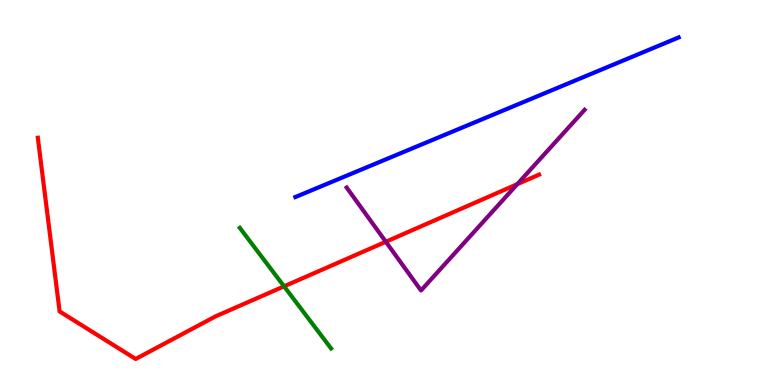[{'lines': ['blue', 'red'], 'intersections': []}, {'lines': ['green', 'red'], 'intersections': [{'x': 3.67, 'y': 2.56}]}, {'lines': ['purple', 'red'], 'intersections': [{'x': 4.98, 'y': 3.72}, {'x': 6.67, 'y': 5.22}]}, {'lines': ['blue', 'green'], 'intersections': []}, {'lines': ['blue', 'purple'], 'intersections': []}, {'lines': ['green', 'purple'], 'intersections': []}]